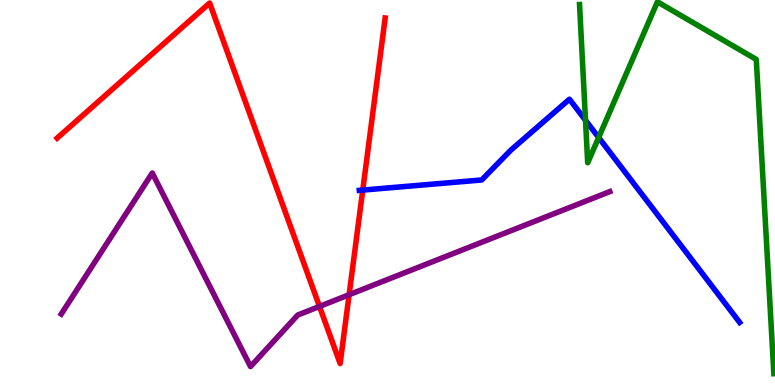[{'lines': ['blue', 'red'], 'intersections': [{'x': 4.68, 'y': 5.06}]}, {'lines': ['green', 'red'], 'intersections': []}, {'lines': ['purple', 'red'], 'intersections': [{'x': 4.12, 'y': 2.04}, {'x': 4.5, 'y': 2.35}]}, {'lines': ['blue', 'green'], 'intersections': [{'x': 7.55, 'y': 6.88}, {'x': 7.72, 'y': 6.43}]}, {'lines': ['blue', 'purple'], 'intersections': []}, {'lines': ['green', 'purple'], 'intersections': []}]